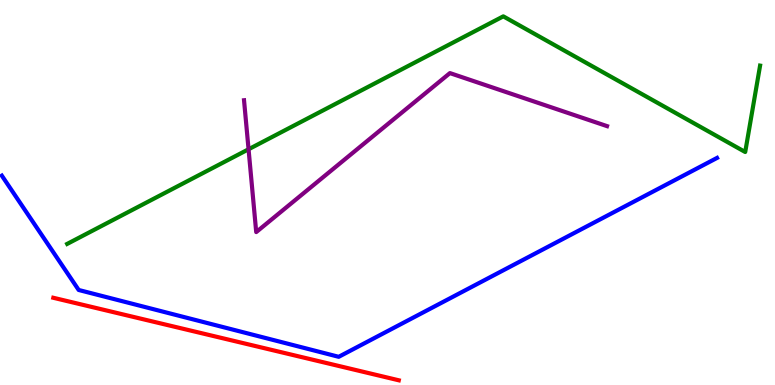[{'lines': ['blue', 'red'], 'intersections': []}, {'lines': ['green', 'red'], 'intersections': []}, {'lines': ['purple', 'red'], 'intersections': []}, {'lines': ['blue', 'green'], 'intersections': []}, {'lines': ['blue', 'purple'], 'intersections': []}, {'lines': ['green', 'purple'], 'intersections': [{'x': 3.21, 'y': 6.12}]}]